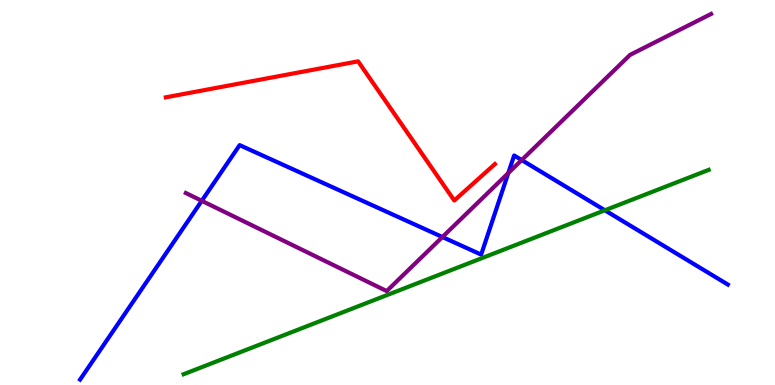[{'lines': ['blue', 'red'], 'intersections': []}, {'lines': ['green', 'red'], 'intersections': []}, {'lines': ['purple', 'red'], 'intersections': []}, {'lines': ['blue', 'green'], 'intersections': [{'x': 7.8, 'y': 4.54}]}, {'lines': ['blue', 'purple'], 'intersections': [{'x': 2.6, 'y': 4.78}, {'x': 5.71, 'y': 3.84}, {'x': 6.56, 'y': 5.5}, {'x': 6.73, 'y': 5.84}]}, {'lines': ['green', 'purple'], 'intersections': []}]